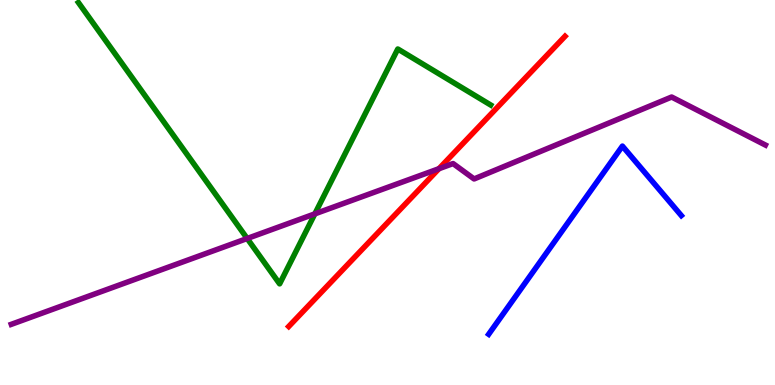[{'lines': ['blue', 'red'], 'intersections': []}, {'lines': ['green', 'red'], 'intersections': []}, {'lines': ['purple', 'red'], 'intersections': [{'x': 5.66, 'y': 5.62}]}, {'lines': ['blue', 'green'], 'intersections': []}, {'lines': ['blue', 'purple'], 'intersections': []}, {'lines': ['green', 'purple'], 'intersections': [{'x': 3.19, 'y': 3.81}, {'x': 4.06, 'y': 4.45}]}]